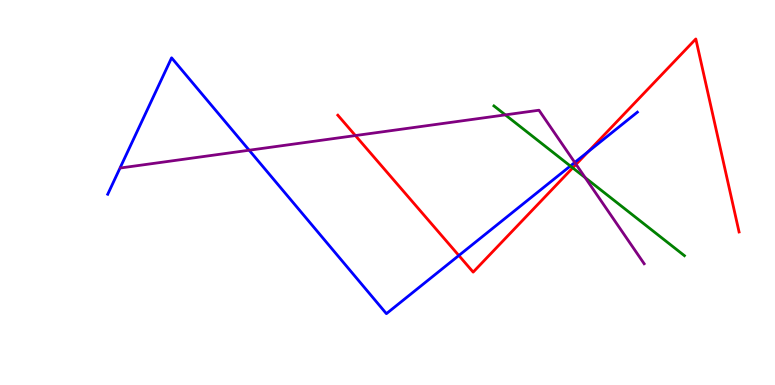[{'lines': ['blue', 'red'], 'intersections': [{'x': 5.92, 'y': 3.36}, {'x': 7.59, 'y': 6.06}]}, {'lines': ['green', 'red'], 'intersections': [{'x': 7.39, 'y': 5.64}]}, {'lines': ['purple', 'red'], 'intersections': [{'x': 4.59, 'y': 6.48}, {'x': 7.43, 'y': 5.73}]}, {'lines': ['blue', 'green'], 'intersections': [{'x': 7.36, 'y': 5.69}]}, {'lines': ['blue', 'purple'], 'intersections': [{'x': 3.22, 'y': 6.1}, {'x': 7.42, 'y': 5.78}]}, {'lines': ['green', 'purple'], 'intersections': [{'x': 6.52, 'y': 7.02}, {'x': 7.55, 'y': 5.39}]}]